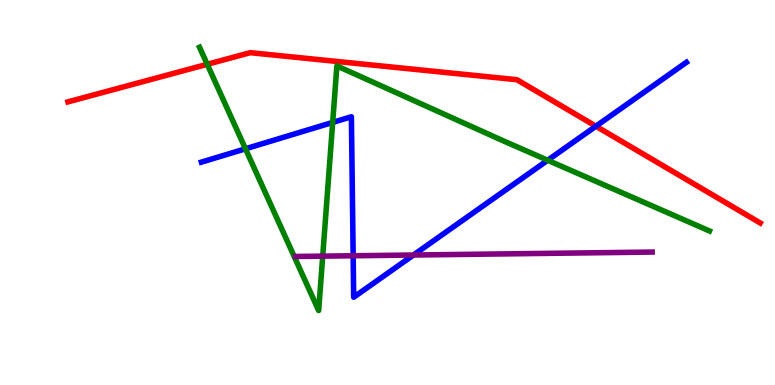[{'lines': ['blue', 'red'], 'intersections': [{'x': 7.69, 'y': 6.72}]}, {'lines': ['green', 'red'], 'intersections': [{'x': 2.67, 'y': 8.33}]}, {'lines': ['purple', 'red'], 'intersections': []}, {'lines': ['blue', 'green'], 'intersections': [{'x': 3.17, 'y': 6.13}, {'x': 4.29, 'y': 6.82}, {'x': 7.07, 'y': 5.84}]}, {'lines': ['blue', 'purple'], 'intersections': [{'x': 4.56, 'y': 3.36}, {'x': 5.33, 'y': 3.38}]}, {'lines': ['green', 'purple'], 'intersections': [{'x': 4.16, 'y': 3.35}]}]